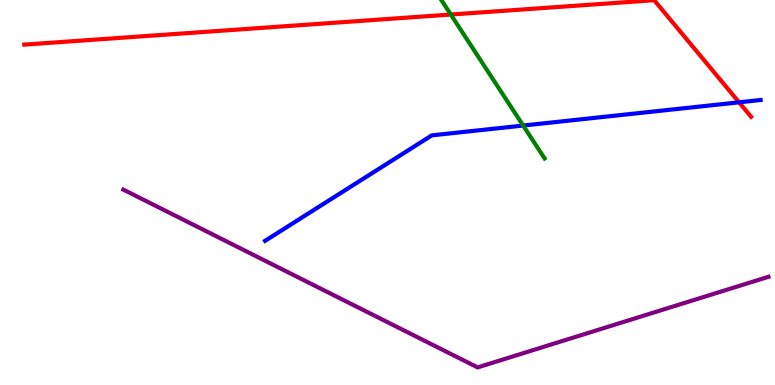[{'lines': ['blue', 'red'], 'intersections': [{'x': 9.54, 'y': 7.34}]}, {'lines': ['green', 'red'], 'intersections': [{'x': 5.82, 'y': 9.62}]}, {'lines': ['purple', 'red'], 'intersections': []}, {'lines': ['blue', 'green'], 'intersections': [{'x': 6.75, 'y': 6.74}]}, {'lines': ['blue', 'purple'], 'intersections': []}, {'lines': ['green', 'purple'], 'intersections': []}]